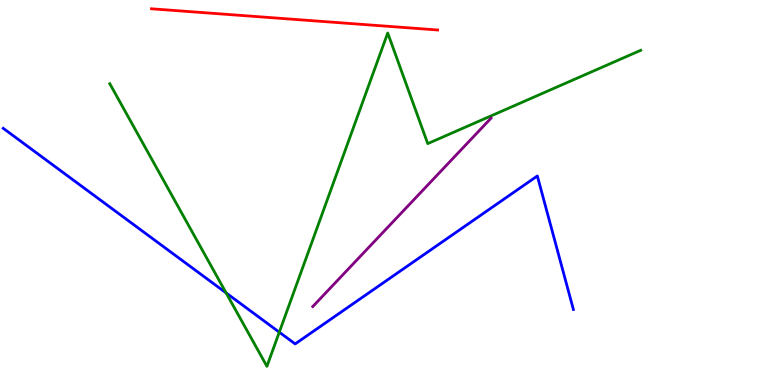[{'lines': ['blue', 'red'], 'intersections': []}, {'lines': ['green', 'red'], 'intersections': []}, {'lines': ['purple', 'red'], 'intersections': []}, {'lines': ['blue', 'green'], 'intersections': [{'x': 2.92, 'y': 2.39}, {'x': 3.6, 'y': 1.37}]}, {'lines': ['blue', 'purple'], 'intersections': []}, {'lines': ['green', 'purple'], 'intersections': []}]